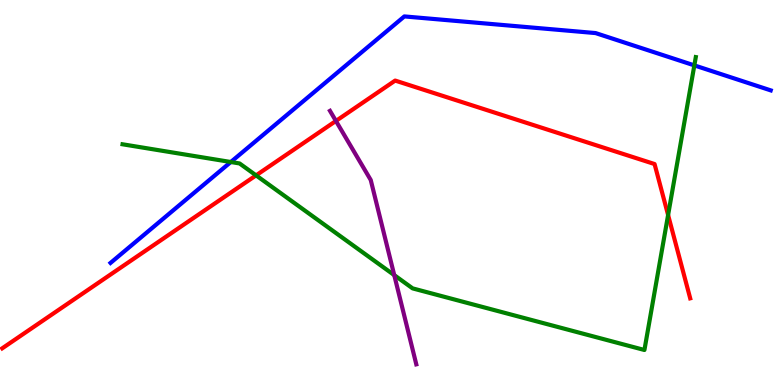[{'lines': ['blue', 'red'], 'intersections': []}, {'lines': ['green', 'red'], 'intersections': [{'x': 3.3, 'y': 5.45}, {'x': 8.62, 'y': 4.41}]}, {'lines': ['purple', 'red'], 'intersections': [{'x': 4.33, 'y': 6.86}]}, {'lines': ['blue', 'green'], 'intersections': [{'x': 2.98, 'y': 5.79}, {'x': 8.96, 'y': 8.3}]}, {'lines': ['blue', 'purple'], 'intersections': []}, {'lines': ['green', 'purple'], 'intersections': [{'x': 5.09, 'y': 2.85}]}]